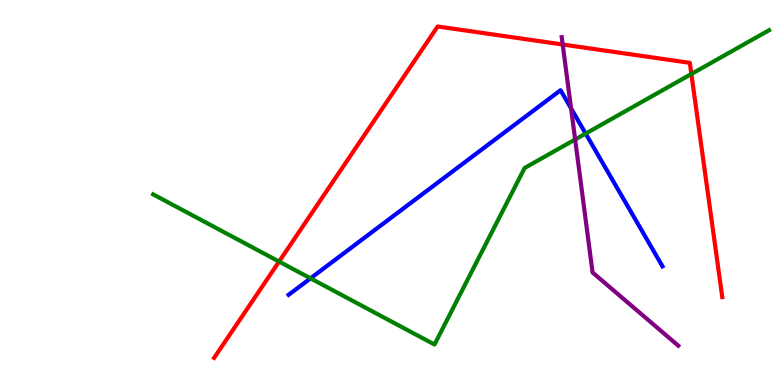[{'lines': ['blue', 'red'], 'intersections': []}, {'lines': ['green', 'red'], 'intersections': [{'x': 3.6, 'y': 3.21}, {'x': 8.92, 'y': 8.08}]}, {'lines': ['purple', 'red'], 'intersections': [{'x': 7.26, 'y': 8.84}]}, {'lines': ['blue', 'green'], 'intersections': [{'x': 4.01, 'y': 2.77}, {'x': 7.56, 'y': 6.53}]}, {'lines': ['blue', 'purple'], 'intersections': [{'x': 7.37, 'y': 7.18}]}, {'lines': ['green', 'purple'], 'intersections': [{'x': 7.42, 'y': 6.38}]}]